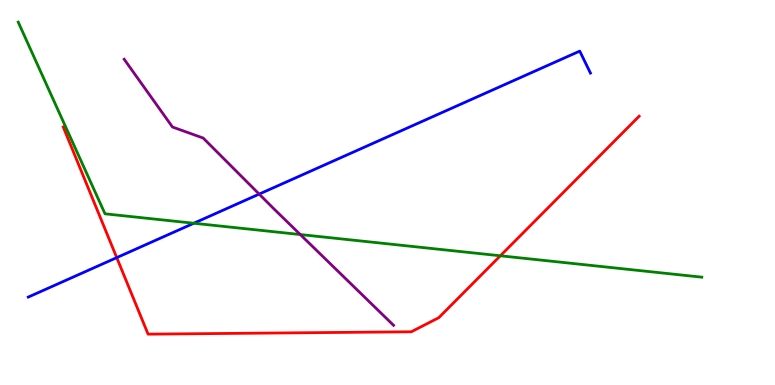[{'lines': ['blue', 'red'], 'intersections': [{'x': 1.51, 'y': 3.31}]}, {'lines': ['green', 'red'], 'intersections': [{'x': 6.46, 'y': 3.36}]}, {'lines': ['purple', 'red'], 'intersections': []}, {'lines': ['blue', 'green'], 'intersections': [{'x': 2.5, 'y': 4.2}]}, {'lines': ['blue', 'purple'], 'intersections': [{'x': 3.34, 'y': 4.96}]}, {'lines': ['green', 'purple'], 'intersections': [{'x': 3.87, 'y': 3.91}]}]